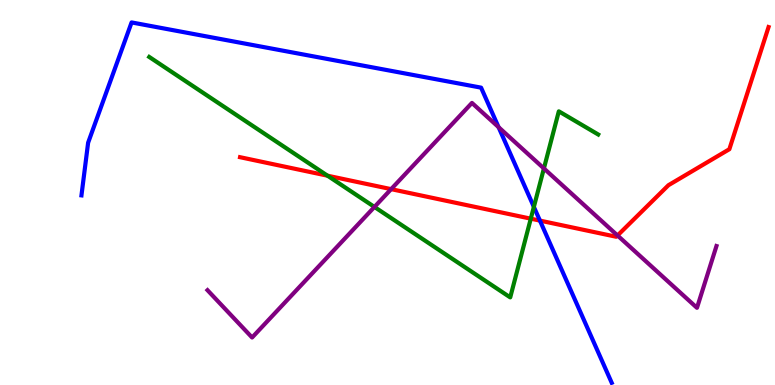[{'lines': ['blue', 'red'], 'intersections': [{'x': 6.97, 'y': 4.27}]}, {'lines': ['green', 'red'], 'intersections': [{'x': 4.23, 'y': 5.44}, {'x': 6.85, 'y': 4.32}]}, {'lines': ['purple', 'red'], 'intersections': [{'x': 5.05, 'y': 5.09}, {'x': 7.97, 'y': 3.88}]}, {'lines': ['blue', 'green'], 'intersections': [{'x': 6.89, 'y': 4.63}]}, {'lines': ['blue', 'purple'], 'intersections': [{'x': 6.43, 'y': 6.7}]}, {'lines': ['green', 'purple'], 'intersections': [{'x': 4.83, 'y': 4.62}, {'x': 7.02, 'y': 5.62}]}]